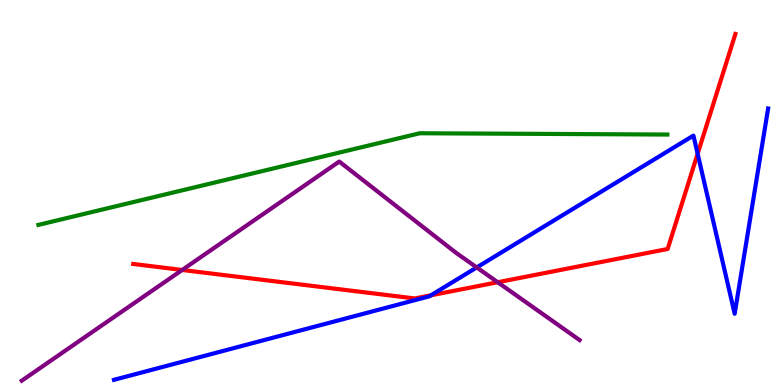[{'lines': ['blue', 'red'], 'intersections': [{'x': 5.56, 'y': 2.33}, {'x': 9.0, 'y': 6.01}]}, {'lines': ['green', 'red'], 'intersections': []}, {'lines': ['purple', 'red'], 'intersections': [{'x': 2.35, 'y': 2.99}, {'x': 6.42, 'y': 2.67}]}, {'lines': ['blue', 'green'], 'intersections': []}, {'lines': ['blue', 'purple'], 'intersections': [{'x': 6.15, 'y': 3.05}]}, {'lines': ['green', 'purple'], 'intersections': []}]